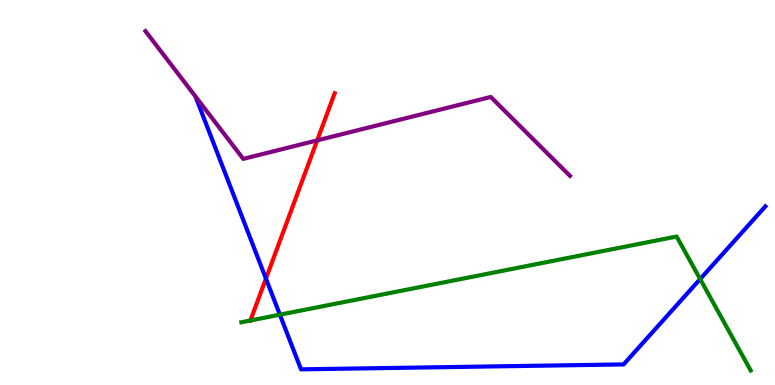[{'lines': ['blue', 'red'], 'intersections': [{'x': 3.43, 'y': 2.76}]}, {'lines': ['green', 'red'], 'intersections': []}, {'lines': ['purple', 'red'], 'intersections': [{'x': 4.09, 'y': 6.35}]}, {'lines': ['blue', 'green'], 'intersections': [{'x': 3.61, 'y': 1.83}, {'x': 9.03, 'y': 2.75}]}, {'lines': ['blue', 'purple'], 'intersections': []}, {'lines': ['green', 'purple'], 'intersections': []}]